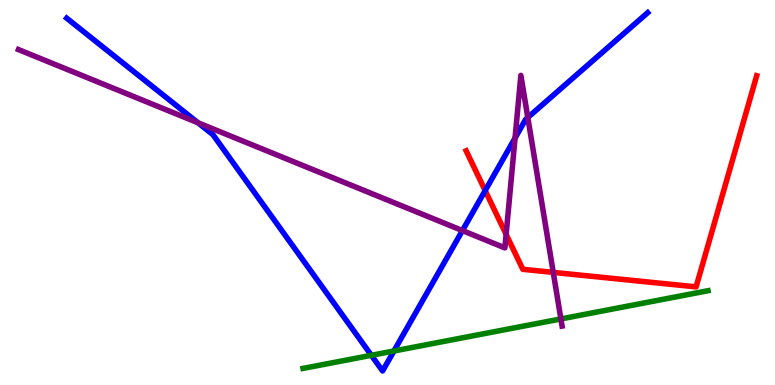[{'lines': ['blue', 'red'], 'intersections': [{'x': 6.26, 'y': 5.05}]}, {'lines': ['green', 'red'], 'intersections': []}, {'lines': ['purple', 'red'], 'intersections': [{'x': 6.53, 'y': 3.91}, {'x': 7.14, 'y': 2.93}]}, {'lines': ['blue', 'green'], 'intersections': [{'x': 4.79, 'y': 0.771}, {'x': 5.08, 'y': 0.884}]}, {'lines': ['blue', 'purple'], 'intersections': [{'x': 2.55, 'y': 6.81}, {'x': 5.97, 'y': 4.01}, {'x': 6.65, 'y': 6.41}, {'x': 6.81, 'y': 6.95}]}, {'lines': ['green', 'purple'], 'intersections': [{'x': 7.24, 'y': 1.72}]}]